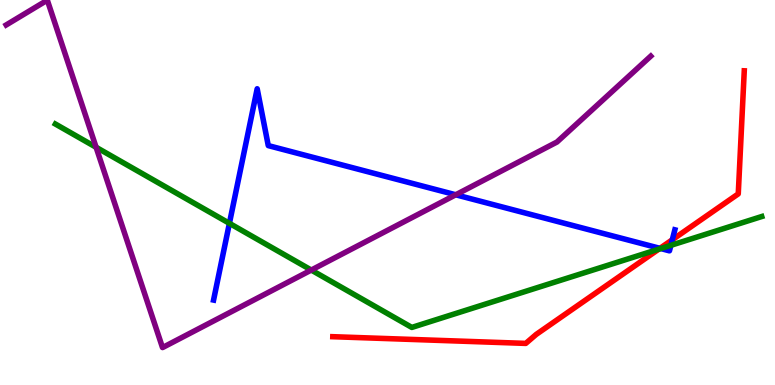[{'lines': ['blue', 'red'], 'intersections': [{'x': 8.52, 'y': 3.55}, {'x': 8.67, 'y': 3.77}]}, {'lines': ['green', 'red'], 'intersections': [{'x': 8.5, 'y': 3.53}]}, {'lines': ['purple', 'red'], 'intersections': []}, {'lines': ['blue', 'green'], 'intersections': [{'x': 2.96, 'y': 4.2}, {'x': 8.53, 'y': 3.54}, {'x': 8.66, 'y': 3.63}]}, {'lines': ['blue', 'purple'], 'intersections': [{'x': 5.88, 'y': 4.94}]}, {'lines': ['green', 'purple'], 'intersections': [{'x': 1.24, 'y': 6.17}, {'x': 4.02, 'y': 2.99}]}]